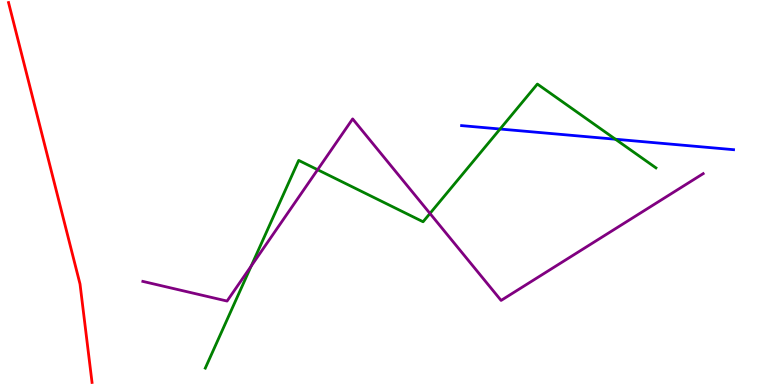[{'lines': ['blue', 'red'], 'intersections': []}, {'lines': ['green', 'red'], 'intersections': []}, {'lines': ['purple', 'red'], 'intersections': []}, {'lines': ['blue', 'green'], 'intersections': [{'x': 6.45, 'y': 6.65}, {'x': 7.94, 'y': 6.38}]}, {'lines': ['blue', 'purple'], 'intersections': []}, {'lines': ['green', 'purple'], 'intersections': [{'x': 3.24, 'y': 3.09}, {'x': 4.1, 'y': 5.59}, {'x': 5.55, 'y': 4.46}]}]